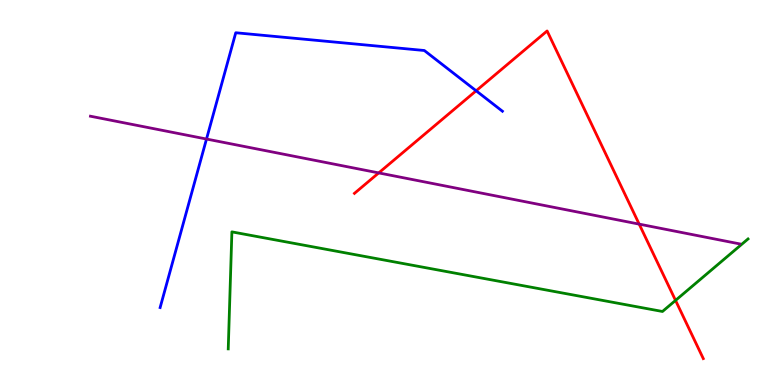[{'lines': ['blue', 'red'], 'intersections': [{'x': 6.14, 'y': 7.64}]}, {'lines': ['green', 'red'], 'intersections': [{'x': 8.72, 'y': 2.2}]}, {'lines': ['purple', 'red'], 'intersections': [{'x': 4.89, 'y': 5.51}, {'x': 8.25, 'y': 4.18}]}, {'lines': ['blue', 'green'], 'intersections': []}, {'lines': ['blue', 'purple'], 'intersections': [{'x': 2.66, 'y': 6.39}]}, {'lines': ['green', 'purple'], 'intersections': []}]